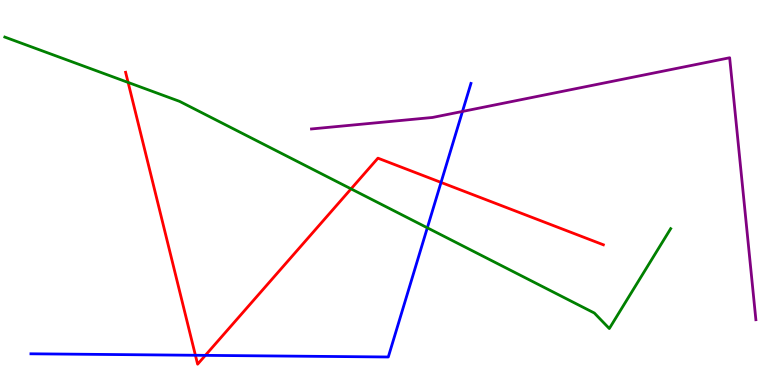[{'lines': ['blue', 'red'], 'intersections': [{'x': 2.52, 'y': 0.772}, {'x': 2.65, 'y': 0.77}, {'x': 5.69, 'y': 5.26}]}, {'lines': ['green', 'red'], 'intersections': [{'x': 1.65, 'y': 7.86}, {'x': 4.53, 'y': 5.09}]}, {'lines': ['purple', 'red'], 'intersections': []}, {'lines': ['blue', 'green'], 'intersections': [{'x': 5.51, 'y': 4.08}]}, {'lines': ['blue', 'purple'], 'intersections': [{'x': 5.97, 'y': 7.11}]}, {'lines': ['green', 'purple'], 'intersections': []}]